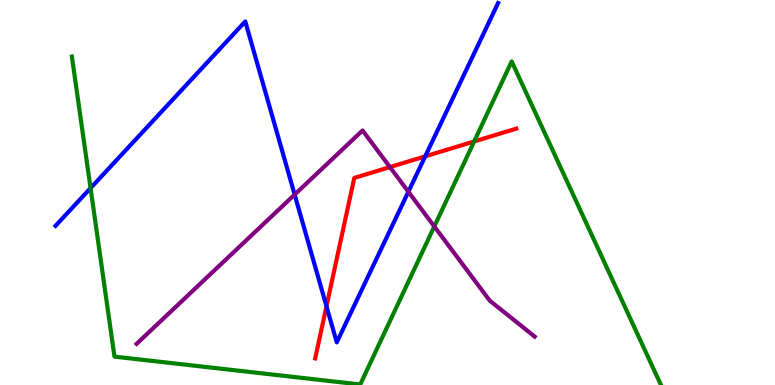[{'lines': ['blue', 'red'], 'intersections': [{'x': 4.21, 'y': 2.04}, {'x': 5.49, 'y': 5.94}]}, {'lines': ['green', 'red'], 'intersections': [{'x': 6.12, 'y': 6.33}]}, {'lines': ['purple', 'red'], 'intersections': [{'x': 5.03, 'y': 5.66}]}, {'lines': ['blue', 'green'], 'intersections': [{'x': 1.17, 'y': 5.11}]}, {'lines': ['blue', 'purple'], 'intersections': [{'x': 3.8, 'y': 4.95}, {'x': 5.27, 'y': 5.02}]}, {'lines': ['green', 'purple'], 'intersections': [{'x': 5.6, 'y': 4.12}]}]